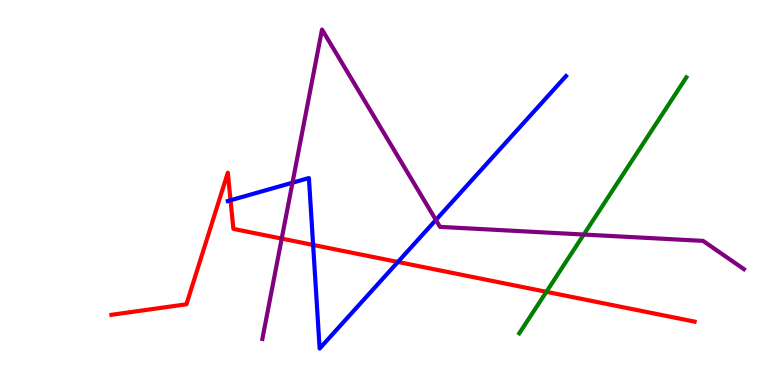[{'lines': ['blue', 'red'], 'intersections': [{'x': 2.97, 'y': 4.8}, {'x': 4.04, 'y': 3.64}, {'x': 5.13, 'y': 3.2}]}, {'lines': ['green', 'red'], 'intersections': [{'x': 7.05, 'y': 2.42}]}, {'lines': ['purple', 'red'], 'intersections': [{'x': 3.63, 'y': 3.8}]}, {'lines': ['blue', 'green'], 'intersections': []}, {'lines': ['blue', 'purple'], 'intersections': [{'x': 3.77, 'y': 5.25}, {'x': 5.62, 'y': 4.29}]}, {'lines': ['green', 'purple'], 'intersections': [{'x': 7.53, 'y': 3.91}]}]